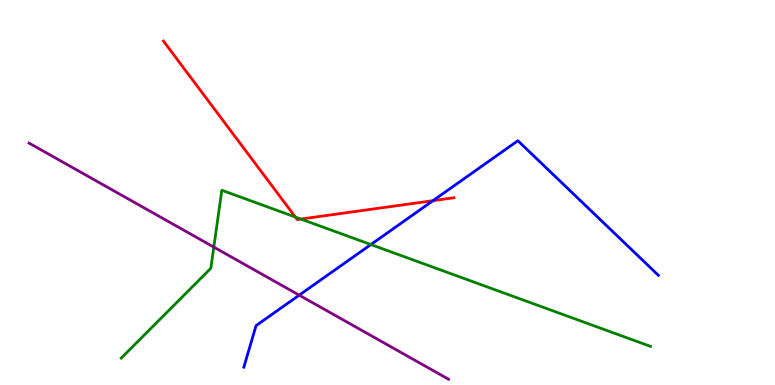[{'lines': ['blue', 'red'], 'intersections': [{'x': 5.59, 'y': 4.79}]}, {'lines': ['green', 'red'], 'intersections': [{'x': 3.81, 'y': 4.36}, {'x': 3.88, 'y': 4.31}]}, {'lines': ['purple', 'red'], 'intersections': []}, {'lines': ['blue', 'green'], 'intersections': [{'x': 4.79, 'y': 3.65}]}, {'lines': ['blue', 'purple'], 'intersections': [{'x': 3.86, 'y': 2.33}]}, {'lines': ['green', 'purple'], 'intersections': [{'x': 2.76, 'y': 3.58}]}]